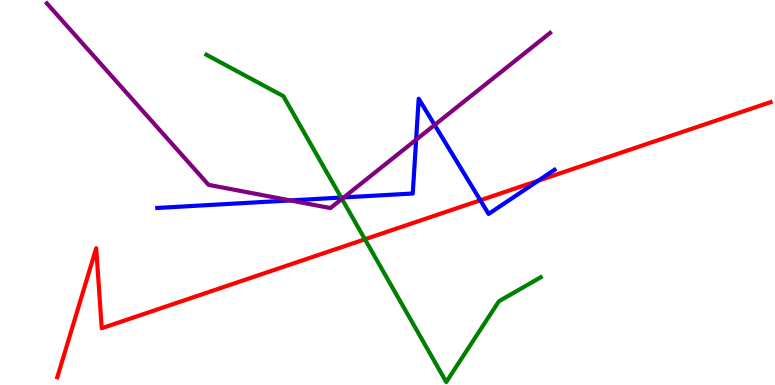[{'lines': ['blue', 'red'], 'intersections': [{'x': 6.2, 'y': 4.8}, {'x': 6.95, 'y': 5.31}]}, {'lines': ['green', 'red'], 'intersections': [{'x': 4.71, 'y': 3.79}]}, {'lines': ['purple', 'red'], 'intersections': []}, {'lines': ['blue', 'green'], 'intersections': [{'x': 4.4, 'y': 4.87}]}, {'lines': ['blue', 'purple'], 'intersections': [{'x': 3.75, 'y': 4.79}, {'x': 4.44, 'y': 4.87}, {'x': 5.37, 'y': 6.37}, {'x': 5.61, 'y': 6.75}]}, {'lines': ['green', 'purple'], 'intersections': [{'x': 4.41, 'y': 4.83}]}]